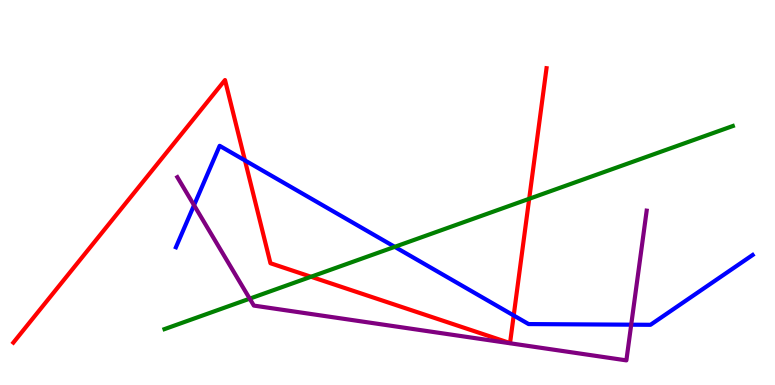[{'lines': ['blue', 'red'], 'intersections': [{'x': 3.16, 'y': 5.83}, {'x': 6.63, 'y': 1.81}]}, {'lines': ['green', 'red'], 'intersections': [{'x': 4.01, 'y': 2.81}, {'x': 6.83, 'y': 4.84}]}, {'lines': ['purple', 'red'], 'intersections': []}, {'lines': ['blue', 'green'], 'intersections': [{'x': 5.09, 'y': 3.59}]}, {'lines': ['blue', 'purple'], 'intersections': [{'x': 2.5, 'y': 4.67}, {'x': 8.14, 'y': 1.57}]}, {'lines': ['green', 'purple'], 'intersections': [{'x': 3.22, 'y': 2.24}]}]